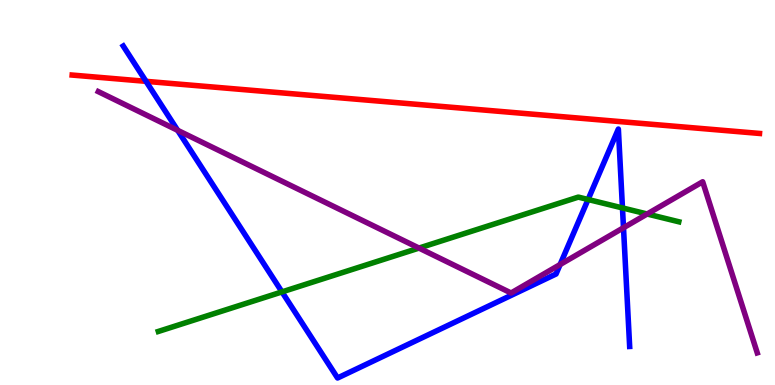[{'lines': ['blue', 'red'], 'intersections': [{'x': 1.88, 'y': 7.89}]}, {'lines': ['green', 'red'], 'intersections': []}, {'lines': ['purple', 'red'], 'intersections': []}, {'lines': ['blue', 'green'], 'intersections': [{'x': 3.64, 'y': 2.42}, {'x': 7.59, 'y': 4.82}, {'x': 8.03, 'y': 4.6}]}, {'lines': ['blue', 'purple'], 'intersections': [{'x': 2.29, 'y': 6.61}, {'x': 7.23, 'y': 3.13}, {'x': 8.05, 'y': 4.08}]}, {'lines': ['green', 'purple'], 'intersections': [{'x': 5.41, 'y': 3.56}, {'x': 8.35, 'y': 4.44}]}]